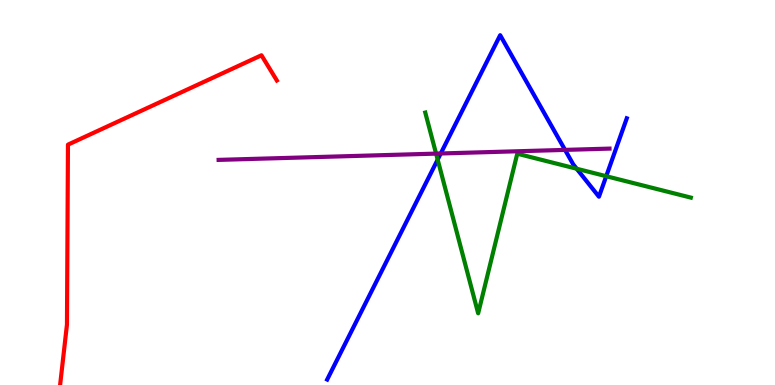[{'lines': ['blue', 'red'], 'intersections': []}, {'lines': ['green', 'red'], 'intersections': []}, {'lines': ['purple', 'red'], 'intersections': []}, {'lines': ['blue', 'green'], 'intersections': [{'x': 5.65, 'y': 5.85}, {'x': 7.44, 'y': 5.62}, {'x': 7.82, 'y': 5.42}]}, {'lines': ['blue', 'purple'], 'intersections': [{'x': 5.69, 'y': 6.01}, {'x': 7.29, 'y': 6.11}]}, {'lines': ['green', 'purple'], 'intersections': [{'x': 5.63, 'y': 6.01}]}]